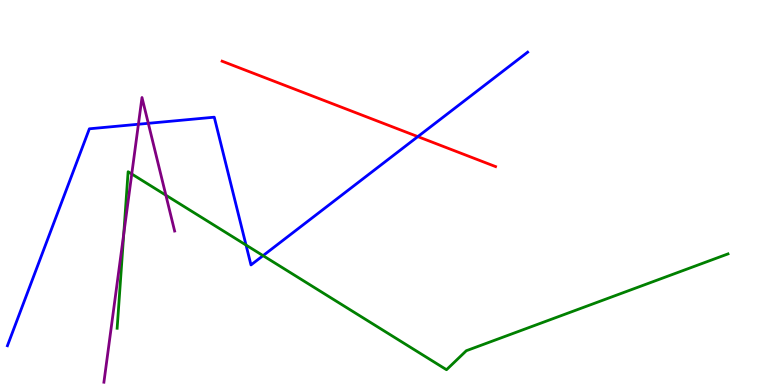[{'lines': ['blue', 'red'], 'intersections': [{'x': 5.39, 'y': 6.45}]}, {'lines': ['green', 'red'], 'intersections': []}, {'lines': ['purple', 'red'], 'intersections': []}, {'lines': ['blue', 'green'], 'intersections': [{'x': 3.17, 'y': 3.63}, {'x': 3.39, 'y': 3.36}]}, {'lines': ['blue', 'purple'], 'intersections': [{'x': 1.79, 'y': 6.77}, {'x': 1.91, 'y': 6.8}]}, {'lines': ['green', 'purple'], 'intersections': [{'x': 1.6, 'y': 3.93}, {'x': 1.7, 'y': 5.48}, {'x': 2.14, 'y': 4.93}]}]